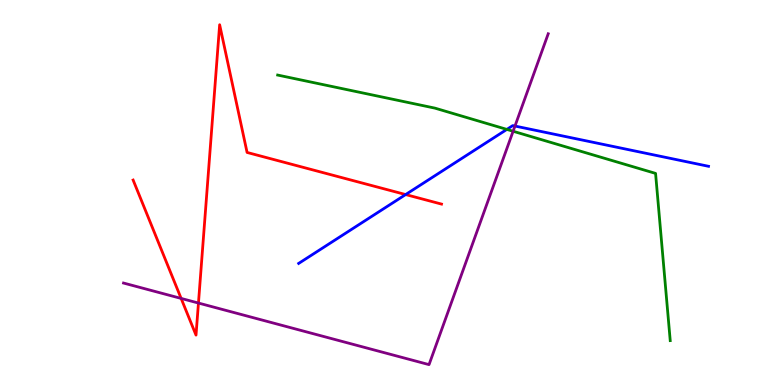[{'lines': ['blue', 'red'], 'intersections': [{'x': 5.23, 'y': 4.95}]}, {'lines': ['green', 'red'], 'intersections': []}, {'lines': ['purple', 'red'], 'intersections': [{'x': 2.34, 'y': 2.25}, {'x': 2.56, 'y': 2.13}]}, {'lines': ['blue', 'green'], 'intersections': [{'x': 6.54, 'y': 6.64}]}, {'lines': ['blue', 'purple'], 'intersections': [{'x': 6.64, 'y': 6.73}]}, {'lines': ['green', 'purple'], 'intersections': [{'x': 6.62, 'y': 6.59}]}]